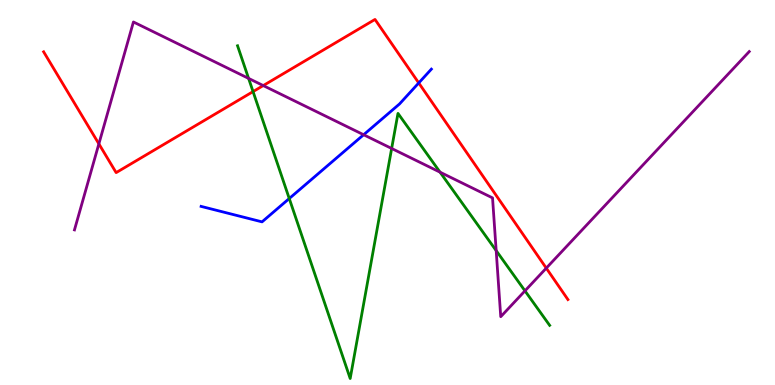[{'lines': ['blue', 'red'], 'intersections': [{'x': 5.4, 'y': 7.85}]}, {'lines': ['green', 'red'], 'intersections': [{'x': 3.27, 'y': 7.62}]}, {'lines': ['purple', 'red'], 'intersections': [{'x': 1.28, 'y': 6.26}, {'x': 3.4, 'y': 7.78}, {'x': 7.05, 'y': 3.04}]}, {'lines': ['blue', 'green'], 'intersections': [{'x': 3.73, 'y': 4.84}]}, {'lines': ['blue', 'purple'], 'intersections': [{'x': 4.69, 'y': 6.5}]}, {'lines': ['green', 'purple'], 'intersections': [{'x': 3.21, 'y': 7.96}, {'x': 5.05, 'y': 6.14}, {'x': 5.68, 'y': 5.53}, {'x': 6.4, 'y': 3.49}, {'x': 6.77, 'y': 2.45}]}]